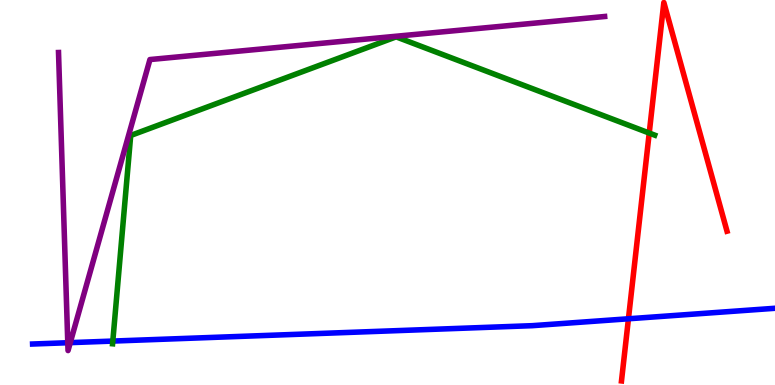[{'lines': ['blue', 'red'], 'intersections': [{'x': 8.11, 'y': 1.72}]}, {'lines': ['green', 'red'], 'intersections': [{'x': 8.38, 'y': 6.54}]}, {'lines': ['purple', 'red'], 'intersections': []}, {'lines': ['blue', 'green'], 'intersections': [{'x': 1.46, 'y': 1.14}]}, {'lines': ['blue', 'purple'], 'intersections': [{'x': 0.875, 'y': 1.1}, {'x': 0.907, 'y': 1.1}]}, {'lines': ['green', 'purple'], 'intersections': []}]